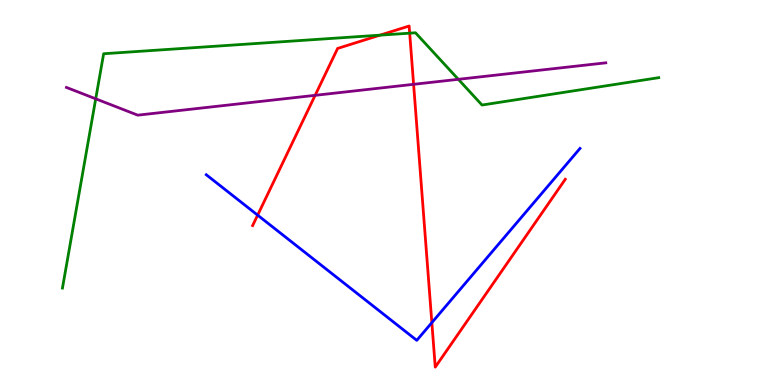[{'lines': ['blue', 'red'], 'intersections': [{'x': 3.32, 'y': 4.41}, {'x': 5.57, 'y': 1.62}]}, {'lines': ['green', 'red'], 'intersections': [{'x': 4.9, 'y': 9.09}, {'x': 5.29, 'y': 9.14}]}, {'lines': ['purple', 'red'], 'intersections': [{'x': 4.07, 'y': 7.52}, {'x': 5.34, 'y': 7.81}]}, {'lines': ['blue', 'green'], 'intersections': []}, {'lines': ['blue', 'purple'], 'intersections': []}, {'lines': ['green', 'purple'], 'intersections': [{'x': 1.24, 'y': 7.43}, {'x': 5.91, 'y': 7.94}]}]